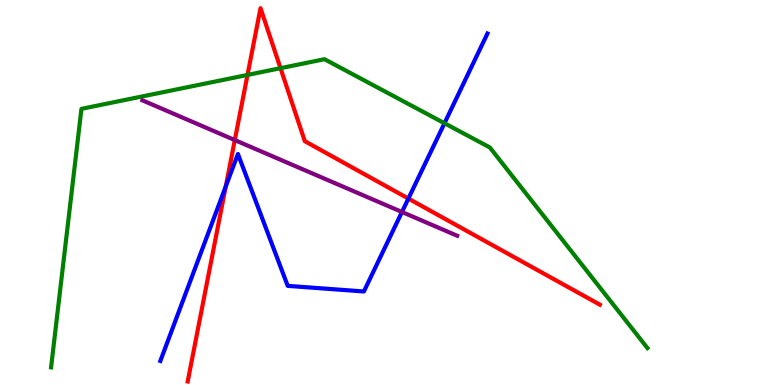[{'lines': ['blue', 'red'], 'intersections': [{'x': 2.91, 'y': 5.16}, {'x': 5.27, 'y': 4.84}]}, {'lines': ['green', 'red'], 'intersections': [{'x': 3.19, 'y': 8.05}, {'x': 3.62, 'y': 8.23}]}, {'lines': ['purple', 'red'], 'intersections': [{'x': 3.03, 'y': 6.36}]}, {'lines': ['blue', 'green'], 'intersections': [{'x': 5.74, 'y': 6.8}]}, {'lines': ['blue', 'purple'], 'intersections': [{'x': 5.19, 'y': 4.49}]}, {'lines': ['green', 'purple'], 'intersections': []}]